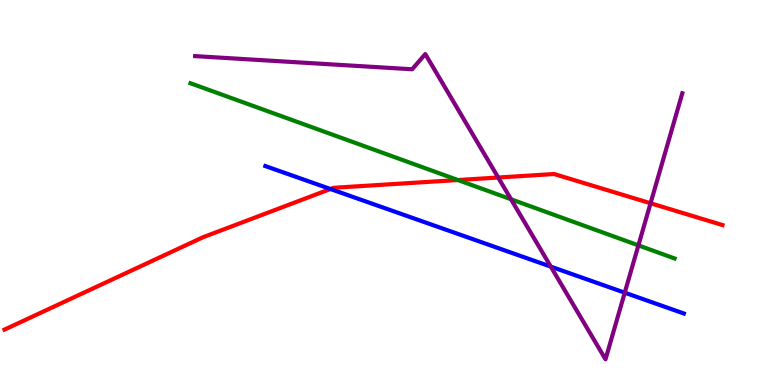[{'lines': ['blue', 'red'], 'intersections': [{'x': 4.26, 'y': 5.09}]}, {'lines': ['green', 'red'], 'intersections': [{'x': 5.91, 'y': 5.32}]}, {'lines': ['purple', 'red'], 'intersections': [{'x': 6.43, 'y': 5.39}, {'x': 8.39, 'y': 4.72}]}, {'lines': ['blue', 'green'], 'intersections': []}, {'lines': ['blue', 'purple'], 'intersections': [{'x': 7.11, 'y': 3.07}, {'x': 8.06, 'y': 2.4}]}, {'lines': ['green', 'purple'], 'intersections': [{'x': 6.59, 'y': 4.82}, {'x': 8.24, 'y': 3.63}]}]